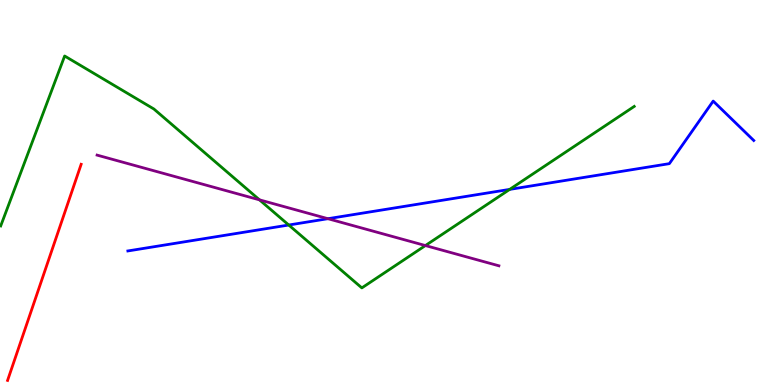[{'lines': ['blue', 'red'], 'intersections': []}, {'lines': ['green', 'red'], 'intersections': []}, {'lines': ['purple', 'red'], 'intersections': []}, {'lines': ['blue', 'green'], 'intersections': [{'x': 3.73, 'y': 4.16}, {'x': 6.58, 'y': 5.08}]}, {'lines': ['blue', 'purple'], 'intersections': [{'x': 4.23, 'y': 4.32}]}, {'lines': ['green', 'purple'], 'intersections': [{'x': 3.35, 'y': 4.81}, {'x': 5.49, 'y': 3.62}]}]